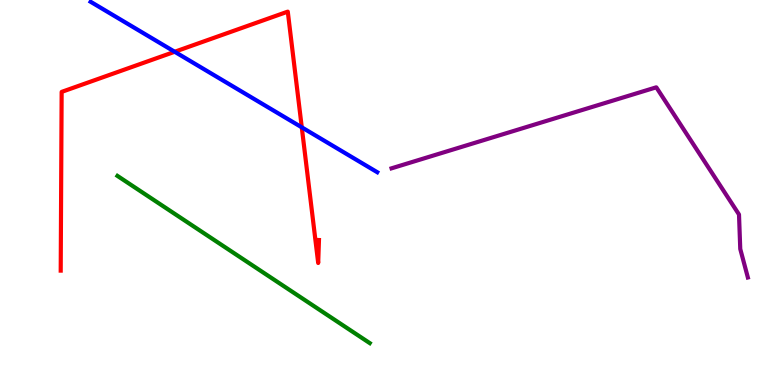[{'lines': ['blue', 'red'], 'intersections': [{'x': 2.25, 'y': 8.66}, {'x': 3.89, 'y': 6.69}]}, {'lines': ['green', 'red'], 'intersections': []}, {'lines': ['purple', 'red'], 'intersections': []}, {'lines': ['blue', 'green'], 'intersections': []}, {'lines': ['blue', 'purple'], 'intersections': []}, {'lines': ['green', 'purple'], 'intersections': []}]